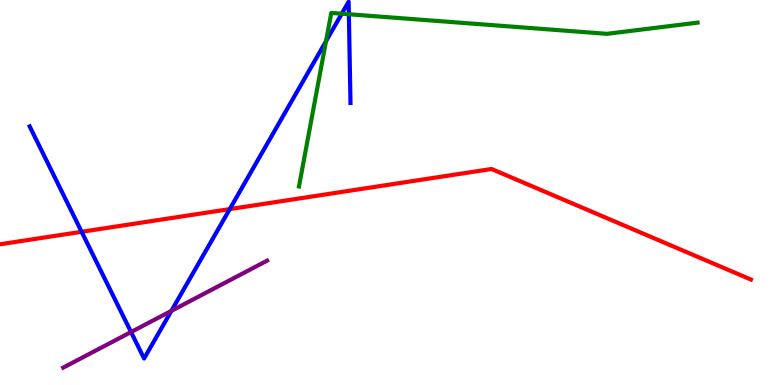[{'lines': ['blue', 'red'], 'intersections': [{'x': 1.05, 'y': 3.98}, {'x': 2.96, 'y': 4.57}]}, {'lines': ['green', 'red'], 'intersections': []}, {'lines': ['purple', 'red'], 'intersections': []}, {'lines': ['blue', 'green'], 'intersections': [{'x': 4.21, 'y': 8.93}, {'x': 4.41, 'y': 9.64}, {'x': 4.5, 'y': 9.63}]}, {'lines': ['blue', 'purple'], 'intersections': [{'x': 1.69, 'y': 1.38}, {'x': 2.21, 'y': 1.93}]}, {'lines': ['green', 'purple'], 'intersections': []}]